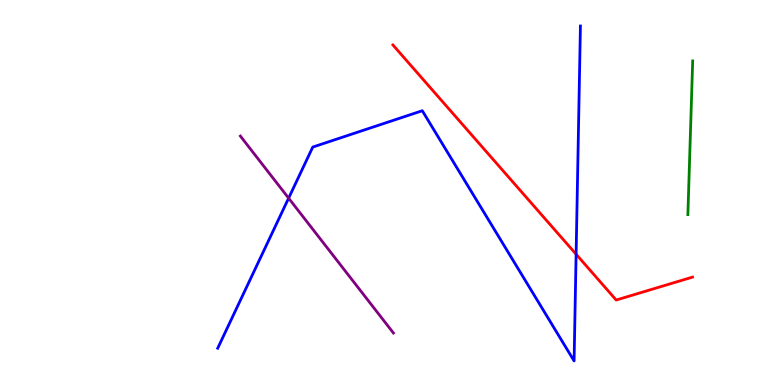[{'lines': ['blue', 'red'], 'intersections': [{'x': 7.43, 'y': 3.4}]}, {'lines': ['green', 'red'], 'intersections': []}, {'lines': ['purple', 'red'], 'intersections': []}, {'lines': ['blue', 'green'], 'intersections': []}, {'lines': ['blue', 'purple'], 'intersections': [{'x': 3.72, 'y': 4.85}]}, {'lines': ['green', 'purple'], 'intersections': []}]